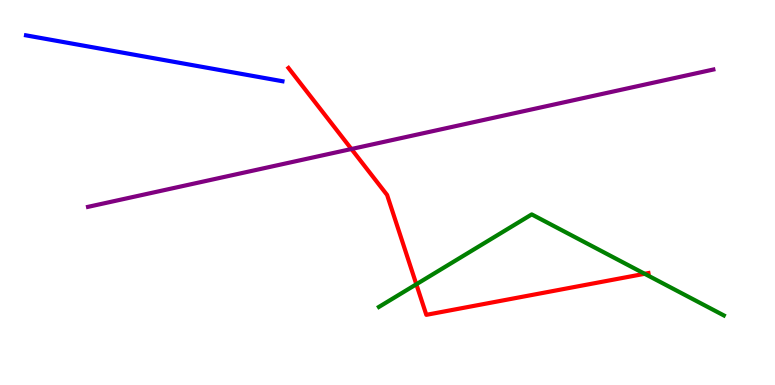[{'lines': ['blue', 'red'], 'intersections': []}, {'lines': ['green', 'red'], 'intersections': [{'x': 5.37, 'y': 2.62}, {'x': 8.32, 'y': 2.89}]}, {'lines': ['purple', 'red'], 'intersections': [{'x': 4.53, 'y': 6.13}]}, {'lines': ['blue', 'green'], 'intersections': []}, {'lines': ['blue', 'purple'], 'intersections': []}, {'lines': ['green', 'purple'], 'intersections': []}]